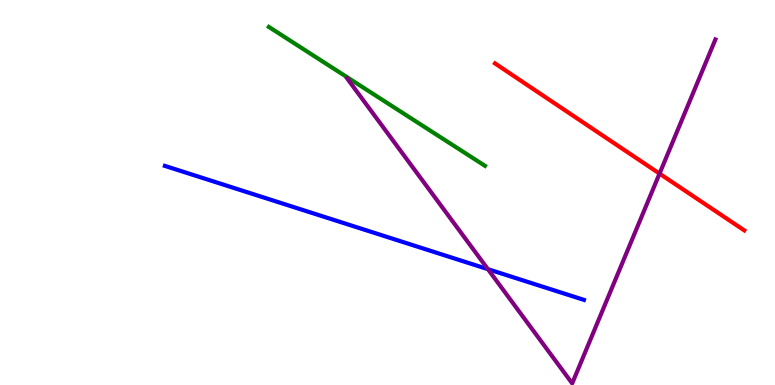[{'lines': ['blue', 'red'], 'intersections': []}, {'lines': ['green', 'red'], 'intersections': []}, {'lines': ['purple', 'red'], 'intersections': [{'x': 8.51, 'y': 5.49}]}, {'lines': ['blue', 'green'], 'intersections': []}, {'lines': ['blue', 'purple'], 'intersections': [{'x': 6.3, 'y': 3.01}]}, {'lines': ['green', 'purple'], 'intersections': []}]